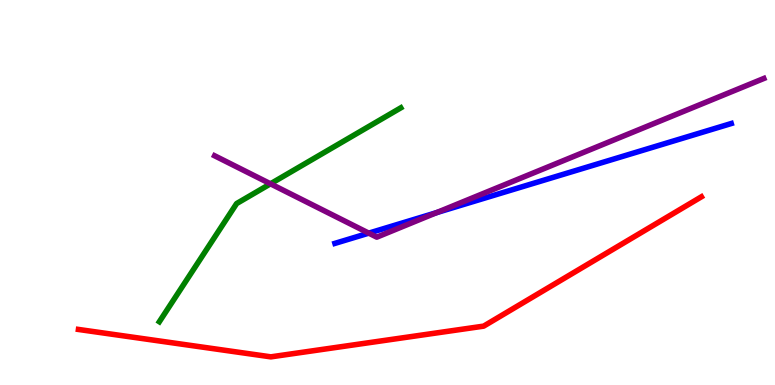[{'lines': ['blue', 'red'], 'intersections': []}, {'lines': ['green', 'red'], 'intersections': []}, {'lines': ['purple', 'red'], 'intersections': []}, {'lines': ['blue', 'green'], 'intersections': []}, {'lines': ['blue', 'purple'], 'intersections': [{'x': 4.76, 'y': 3.94}, {'x': 5.63, 'y': 4.48}]}, {'lines': ['green', 'purple'], 'intersections': [{'x': 3.49, 'y': 5.23}]}]